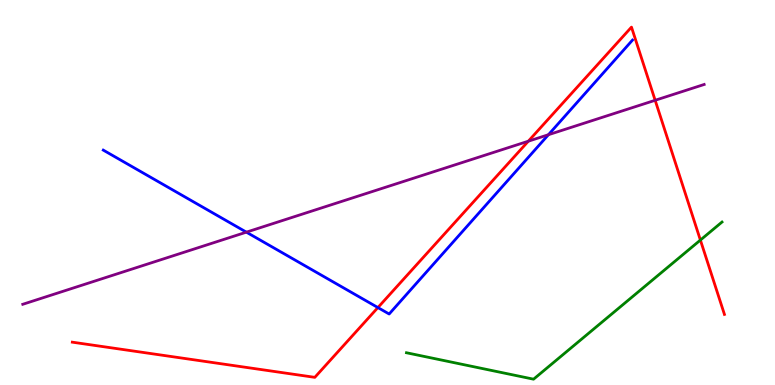[{'lines': ['blue', 'red'], 'intersections': [{'x': 4.88, 'y': 2.01}]}, {'lines': ['green', 'red'], 'intersections': [{'x': 9.04, 'y': 3.76}]}, {'lines': ['purple', 'red'], 'intersections': [{'x': 6.82, 'y': 6.33}, {'x': 8.45, 'y': 7.4}]}, {'lines': ['blue', 'green'], 'intersections': []}, {'lines': ['blue', 'purple'], 'intersections': [{'x': 3.18, 'y': 3.97}, {'x': 7.08, 'y': 6.5}]}, {'lines': ['green', 'purple'], 'intersections': []}]